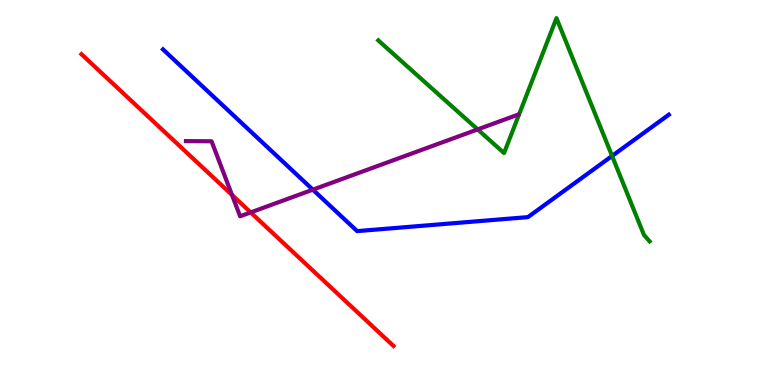[{'lines': ['blue', 'red'], 'intersections': []}, {'lines': ['green', 'red'], 'intersections': []}, {'lines': ['purple', 'red'], 'intersections': [{'x': 2.99, 'y': 4.94}, {'x': 3.23, 'y': 4.48}]}, {'lines': ['blue', 'green'], 'intersections': [{'x': 7.9, 'y': 5.95}]}, {'lines': ['blue', 'purple'], 'intersections': [{'x': 4.04, 'y': 5.07}]}, {'lines': ['green', 'purple'], 'intersections': [{'x': 6.16, 'y': 6.64}]}]